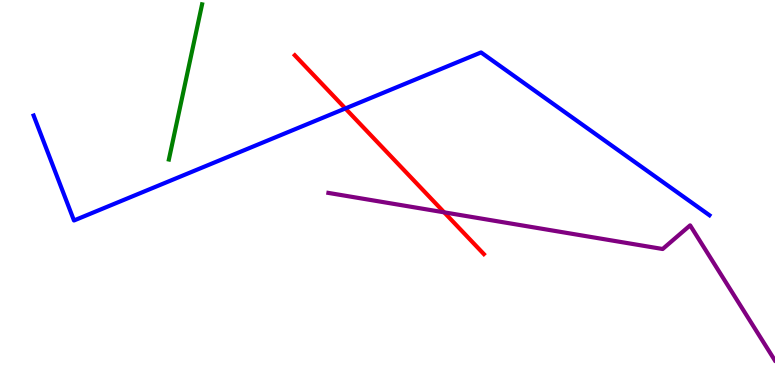[{'lines': ['blue', 'red'], 'intersections': [{'x': 4.46, 'y': 7.18}]}, {'lines': ['green', 'red'], 'intersections': []}, {'lines': ['purple', 'red'], 'intersections': [{'x': 5.73, 'y': 4.48}]}, {'lines': ['blue', 'green'], 'intersections': []}, {'lines': ['blue', 'purple'], 'intersections': []}, {'lines': ['green', 'purple'], 'intersections': []}]